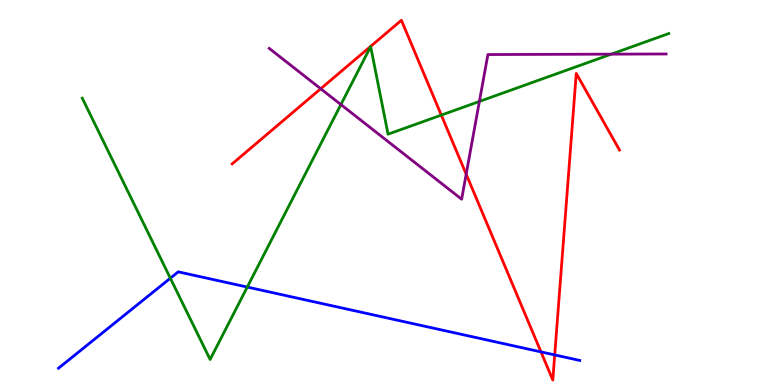[{'lines': ['blue', 'red'], 'intersections': [{'x': 6.98, 'y': 0.86}, {'x': 7.16, 'y': 0.781}]}, {'lines': ['green', 'red'], 'intersections': [{'x': 5.69, 'y': 7.01}]}, {'lines': ['purple', 'red'], 'intersections': [{'x': 4.14, 'y': 7.69}, {'x': 6.02, 'y': 5.48}]}, {'lines': ['blue', 'green'], 'intersections': [{'x': 2.2, 'y': 2.77}, {'x': 3.19, 'y': 2.54}]}, {'lines': ['blue', 'purple'], 'intersections': []}, {'lines': ['green', 'purple'], 'intersections': [{'x': 4.4, 'y': 7.28}, {'x': 6.19, 'y': 7.37}, {'x': 7.89, 'y': 8.59}]}]